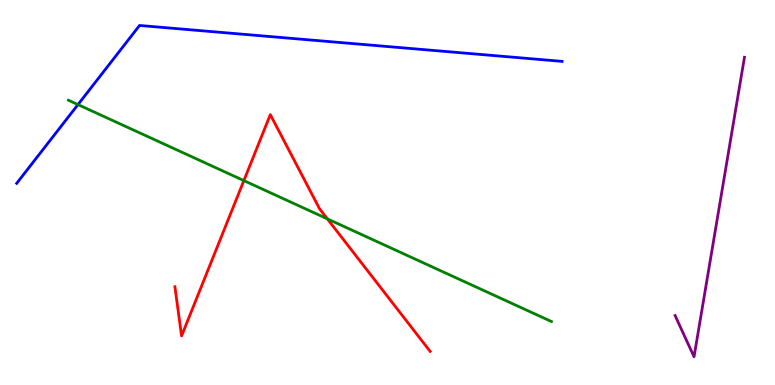[{'lines': ['blue', 'red'], 'intersections': []}, {'lines': ['green', 'red'], 'intersections': [{'x': 3.15, 'y': 5.31}, {'x': 4.22, 'y': 4.32}]}, {'lines': ['purple', 'red'], 'intersections': []}, {'lines': ['blue', 'green'], 'intersections': [{'x': 1.01, 'y': 7.28}]}, {'lines': ['blue', 'purple'], 'intersections': []}, {'lines': ['green', 'purple'], 'intersections': []}]